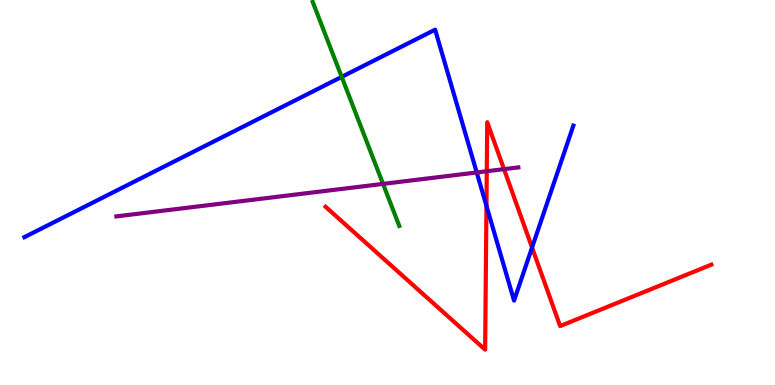[{'lines': ['blue', 'red'], 'intersections': [{'x': 6.28, 'y': 4.65}, {'x': 6.87, 'y': 3.57}]}, {'lines': ['green', 'red'], 'intersections': []}, {'lines': ['purple', 'red'], 'intersections': [{'x': 6.28, 'y': 5.55}, {'x': 6.5, 'y': 5.61}]}, {'lines': ['blue', 'green'], 'intersections': [{'x': 4.41, 'y': 8.0}]}, {'lines': ['blue', 'purple'], 'intersections': [{'x': 6.15, 'y': 5.52}]}, {'lines': ['green', 'purple'], 'intersections': [{'x': 4.94, 'y': 5.22}]}]